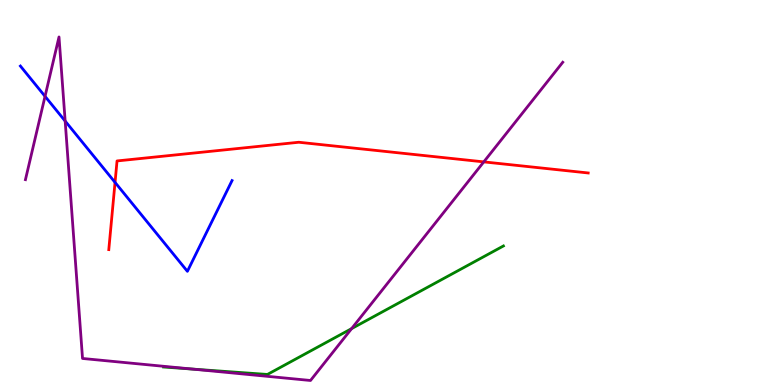[{'lines': ['blue', 'red'], 'intersections': [{'x': 1.48, 'y': 5.26}]}, {'lines': ['green', 'red'], 'intersections': []}, {'lines': ['purple', 'red'], 'intersections': [{'x': 6.24, 'y': 5.8}]}, {'lines': ['blue', 'green'], 'intersections': []}, {'lines': ['blue', 'purple'], 'intersections': [{'x': 0.581, 'y': 7.5}, {'x': 0.841, 'y': 6.86}]}, {'lines': ['green', 'purple'], 'intersections': [{'x': 2.48, 'y': 0.413}, {'x': 4.54, 'y': 1.46}]}]